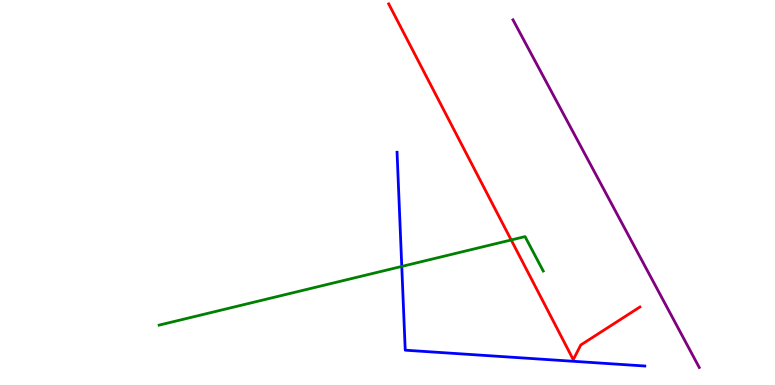[{'lines': ['blue', 'red'], 'intersections': []}, {'lines': ['green', 'red'], 'intersections': [{'x': 6.6, 'y': 3.77}]}, {'lines': ['purple', 'red'], 'intersections': []}, {'lines': ['blue', 'green'], 'intersections': [{'x': 5.18, 'y': 3.08}]}, {'lines': ['blue', 'purple'], 'intersections': []}, {'lines': ['green', 'purple'], 'intersections': []}]